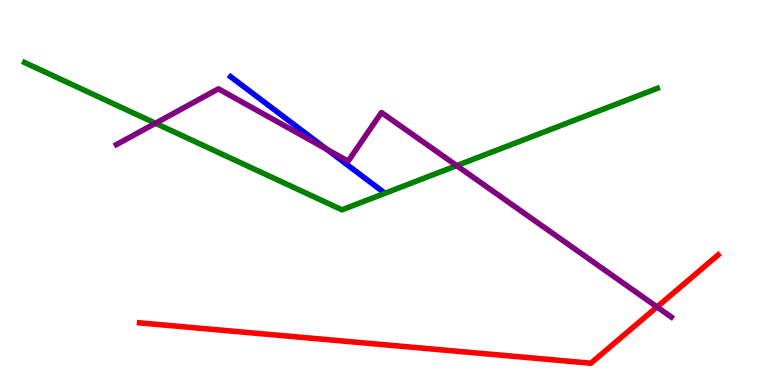[{'lines': ['blue', 'red'], 'intersections': []}, {'lines': ['green', 'red'], 'intersections': []}, {'lines': ['purple', 'red'], 'intersections': [{'x': 8.48, 'y': 2.03}]}, {'lines': ['blue', 'green'], 'intersections': []}, {'lines': ['blue', 'purple'], 'intersections': [{'x': 4.21, 'y': 6.12}]}, {'lines': ['green', 'purple'], 'intersections': [{'x': 2.01, 'y': 6.8}, {'x': 5.89, 'y': 5.7}]}]